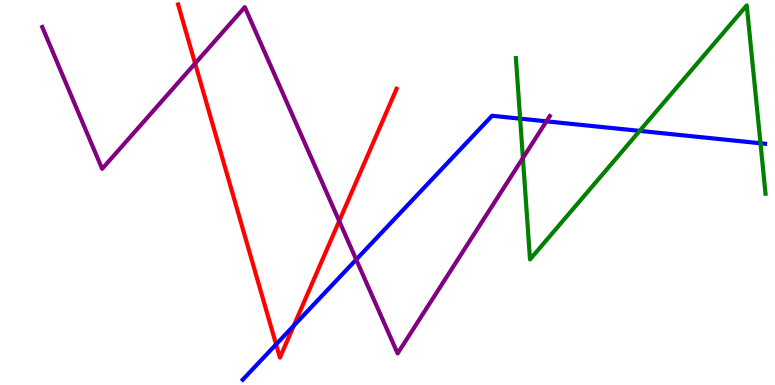[{'lines': ['blue', 'red'], 'intersections': [{'x': 3.56, 'y': 1.06}, {'x': 3.79, 'y': 1.54}]}, {'lines': ['green', 'red'], 'intersections': []}, {'lines': ['purple', 'red'], 'intersections': [{'x': 2.52, 'y': 8.35}, {'x': 4.38, 'y': 4.26}]}, {'lines': ['blue', 'green'], 'intersections': [{'x': 6.71, 'y': 6.92}, {'x': 8.25, 'y': 6.6}, {'x': 9.81, 'y': 6.28}]}, {'lines': ['blue', 'purple'], 'intersections': [{'x': 4.6, 'y': 3.26}, {'x': 7.05, 'y': 6.85}]}, {'lines': ['green', 'purple'], 'intersections': [{'x': 6.75, 'y': 5.9}]}]